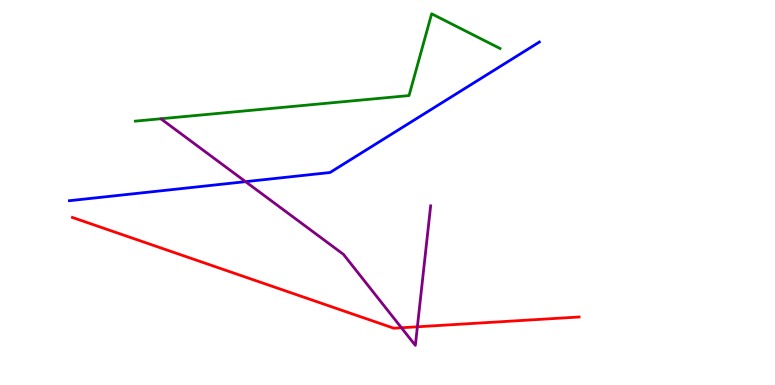[{'lines': ['blue', 'red'], 'intersections': []}, {'lines': ['green', 'red'], 'intersections': []}, {'lines': ['purple', 'red'], 'intersections': [{'x': 5.18, 'y': 1.49}, {'x': 5.39, 'y': 1.51}]}, {'lines': ['blue', 'green'], 'intersections': []}, {'lines': ['blue', 'purple'], 'intersections': [{'x': 3.17, 'y': 5.28}]}, {'lines': ['green', 'purple'], 'intersections': []}]